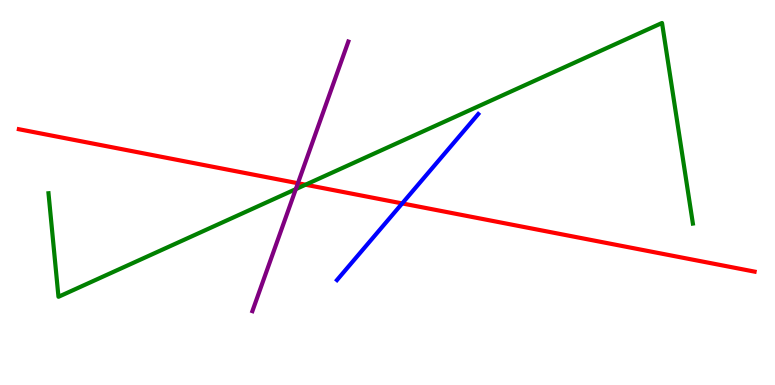[{'lines': ['blue', 'red'], 'intersections': [{'x': 5.19, 'y': 4.72}]}, {'lines': ['green', 'red'], 'intersections': [{'x': 3.94, 'y': 5.2}]}, {'lines': ['purple', 'red'], 'intersections': [{'x': 3.84, 'y': 5.24}]}, {'lines': ['blue', 'green'], 'intersections': []}, {'lines': ['blue', 'purple'], 'intersections': []}, {'lines': ['green', 'purple'], 'intersections': [{'x': 3.82, 'y': 5.09}]}]